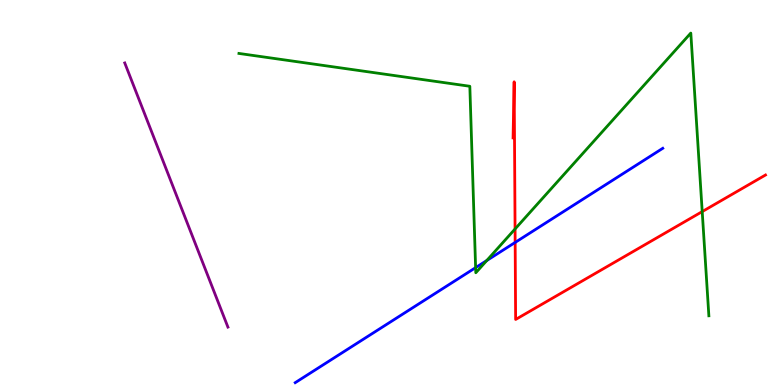[{'lines': ['blue', 'red'], 'intersections': [{'x': 6.65, 'y': 3.7}]}, {'lines': ['green', 'red'], 'intersections': [{'x': 6.65, 'y': 4.05}, {'x': 9.06, 'y': 4.5}]}, {'lines': ['purple', 'red'], 'intersections': []}, {'lines': ['blue', 'green'], 'intersections': [{'x': 6.14, 'y': 3.05}, {'x': 6.28, 'y': 3.23}]}, {'lines': ['blue', 'purple'], 'intersections': []}, {'lines': ['green', 'purple'], 'intersections': []}]